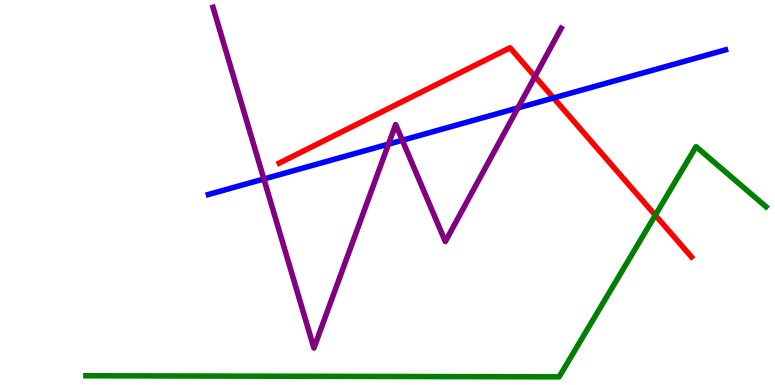[{'lines': ['blue', 'red'], 'intersections': [{'x': 7.14, 'y': 7.46}]}, {'lines': ['green', 'red'], 'intersections': [{'x': 8.46, 'y': 4.41}]}, {'lines': ['purple', 'red'], 'intersections': [{'x': 6.9, 'y': 8.01}]}, {'lines': ['blue', 'green'], 'intersections': []}, {'lines': ['blue', 'purple'], 'intersections': [{'x': 3.4, 'y': 5.35}, {'x': 5.01, 'y': 6.26}, {'x': 5.19, 'y': 6.36}, {'x': 6.68, 'y': 7.2}]}, {'lines': ['green', 'purple'], 'intersections': []}]